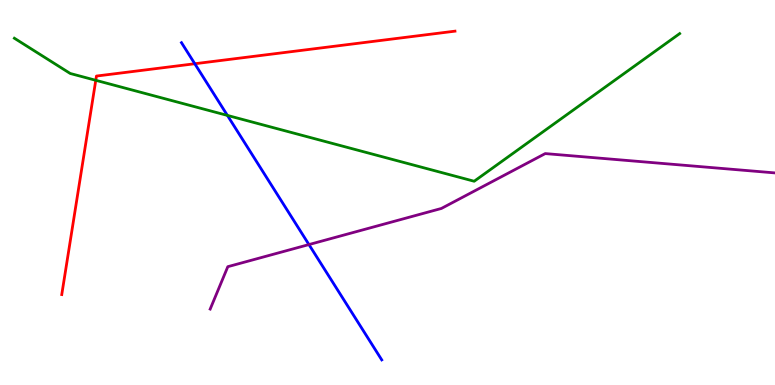[{'lines': ['blue', 'red'], 'intersections': [{'x': 2.51, 'y': 8.34}]}, {'lines': ['green', 'red'], 'intersections': [{'x': 1.24, 'y': 7.91}]}, {'lines': ['purple', 'red'], 'intersections': []}, {'lines': ['blue', 'green'], 'intersections': [{'x': 2.93, 'y': 7.0}]}, {'lines': ['blue', 'purple'], 'intersections': [{'x': 3.99, 'y': 3.65}]}, {'lines': ['green', 'purple'], 'intersections': []}]